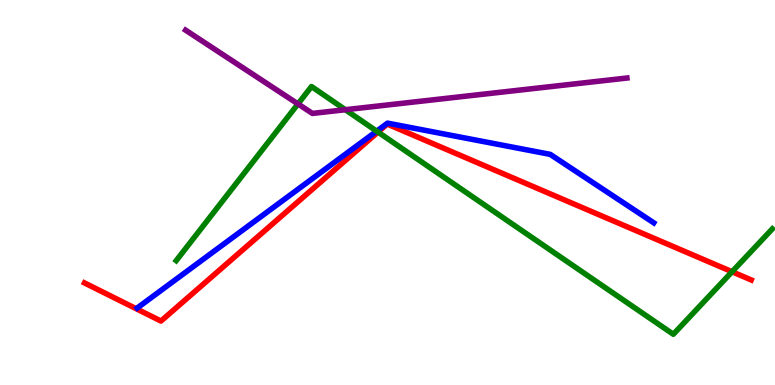[{'lines': ['blue', 'red'], 'intersections': []}, {'lines': ['green', 'red'], 'intersections': [{'x': 4.88, 'y': 6.57}, {'x': 9.45, 'y': 2.94}]}, {'lines': ['purple', 'red'], 'intersections': []}, {'lines': ['blue', 'green'], 'intersections': [{'x': 4.86, 'y': 6.59}]}, {'lines': ['blue', 'purple'], 'intersections': []}, {'lines': ['green', 'purple'], 'intersections': [{'x': 3.84, 'y': 7.3}, {'x': 4.46, 'y': 7.15}]}]